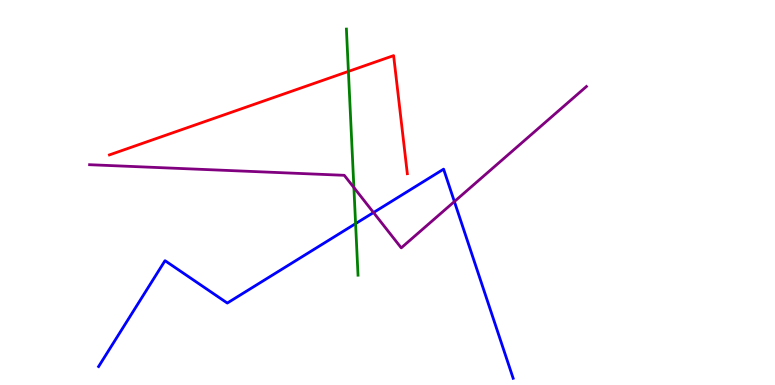[{'lines': ['blue', 'red'], 'intersections': []}, {'lines': ['green', 'red'], 'intersections': [{'x': 4.5, 'y': 8.15}]}, {'lines': ['purple', 'red'], 'intersections': []}, {'lines': ['blue', 'green'], 'intersections': [{'x': 4.59, 'y': 4.19}]}, {'lines': ['blue', 'purple'], 'intersections': [{'x': 4.82, 'y': 4.48}, {'x': 5.86, 'y': 4.76}]}, {'lines': ['green', 'purple'], 'intersections': [{'x': 4.57, 'y': 5.13}]}]